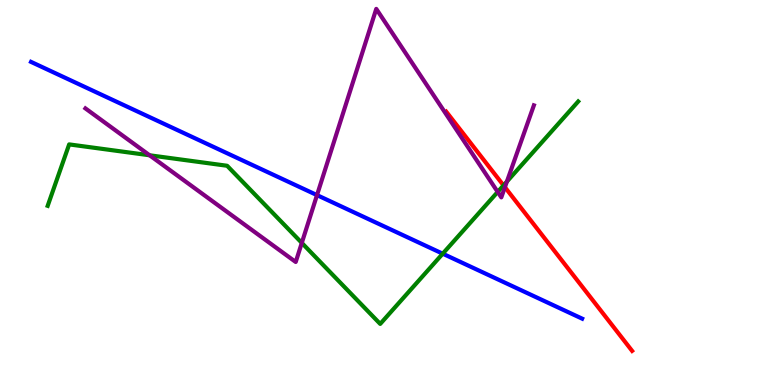[{'lines': ['blue', 'red'], 'intersections': []}, {'lines': ['green', 'red'], 'intersections': [{'x': 6.5, 'y': 5.18}]}, {'lines': ['purple', 'red'], 'intersections': [{'x': 6.52, 'y': 5.14}]}, {'lines': ['blue', 'green'], 'intersections': [{'x': 5.71, 'y': 3.41}]}, {'lines': ['blue', 'purple'], 'intersections': [{'x': 4.09, 'y': 4.93}]}, {'lines': ['green', 'purple'], 'intersections': [{'x': 1.93, 'y': 5.97}, {'x': 3.89, 'y': 3.69}, {'x': 6.42, 'y': 5.01}, {'x': 6.54, 'y': 5.28}]}]